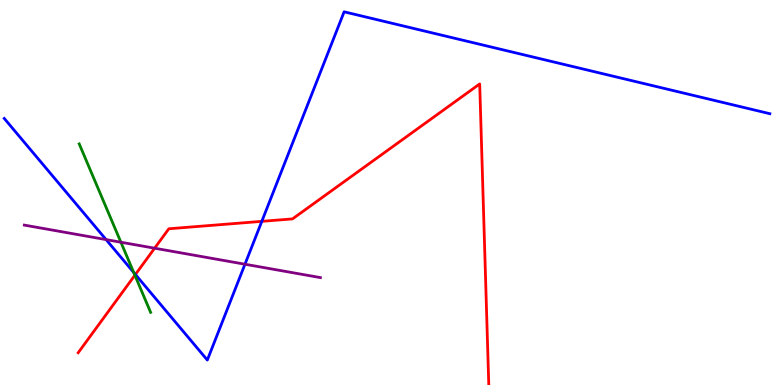[{'lines': ['blue', 'red'], 'intersections': [{'x': 1.75, 'y': 2.87}, {'x': 3.38, 'y': 4.25}]}, {'lines': ['green', 'red'], 'intersections': [{'x': 1.74, 'y': 2.85}]}, {'lines': ['purple', 'red'], 'intersections': [{'x': 2.0, 'y': 3.55}]}, {'lines': ['blue', 'green'], 'intersections': [{'x': 1.73, 'y': 2.92}]}, {'lines': ['blue', 'purple'], 'intersections': [{'x': 1.37, 'y': 3.78}, {'x': 3.16, 'y': 3.14}]}, {'lines': ['green', 'purple'], 'intersections': [{'x': 1.56, 'y': 3.71}]}]